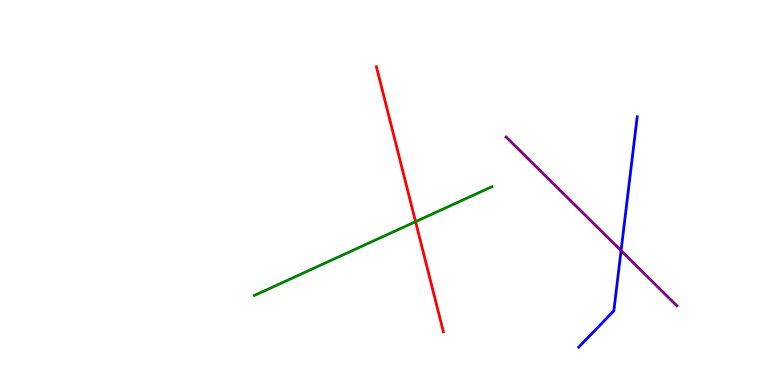[{'lines': ['blue', 'red'], 'intersections': []}, {'lines': ['green', 'red'], 'intersections': [{'x': 5.36, 'y': 4.24}]}, {'lines': ['purple', 'red'], 'intersections': []}, {'lines': ['blue', 'green'], 'intersections': []}, {'lines': ['blue', 'purple'], 'intersections': [{'x': 8.01, 'y': 3.49}]}, {'lines': ['green', 'purple'], 'intersections': []}]